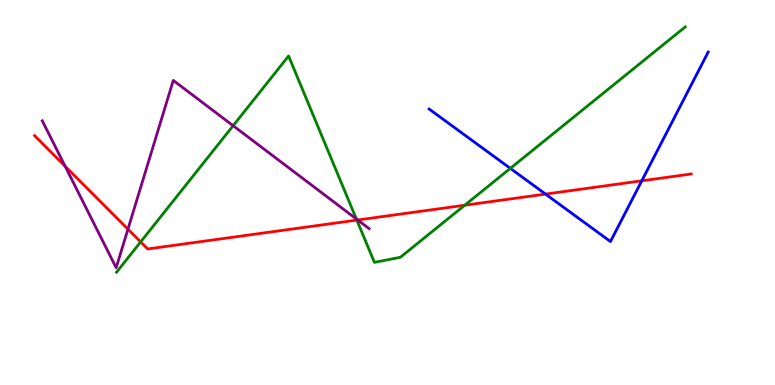[{'lines': ['blue', 'red'], 'intersections': [{'x': 7.04, 'y': 4.96}, {'x': 8.28, 'y': 5.3}]}, {'lines': ['green', 'red'], 'intersections': [{'x': 1.81, 'y': 3.72}, {'x': 4.6, 'y': 4.28}, {'x': 6.0, 'y': 4.67}]}, {'lines': ['purple', 'red'], 'intersections': [{'x': 0.841, 'y': 5.68}, {'x': 1.65, 'y': 4.05}, {'x': 4.62, 'y': 4.29}]}, {'lines': ['blue', 'green'], 'intersections': [{'x': 6.58, 'y': 5.63}]}, {'lines': ['blue', 'purple'], 'intersections': []}, {'lines': ['green', 'purple'], 'intersections': [{'x': 3.01, 'y': 6.74}, {'x': 4.6, 'y': 4.31}]}]